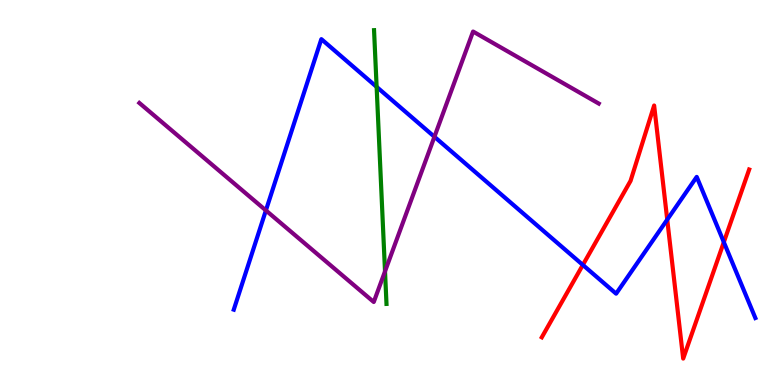[{'lines': ['blue', 'red'], 'intersections': [{'x': 7.52, 'y': 3.12}, {'x': 8.61, 'y': 4.3}, {'x': 9.34, 'y': 3.71}]}, {'lines': ['green', 'red'], 'intersections': []}, {'lines': ['purple', 'red'], 'intersections': []}, {'lines': ['blue', 'green'], 'intersections': [{'x': 4.86, 'y': 7.74}]}, {'lines': ['blue', 'purple'], 'intersections': [{'x': 3.43, 'y': 4.53}, {'x': 5.61, 'y': 6.45}]}, {'lines': ['green', 'purple'], 'intersections': [{'x': 4.97, 'y': 2.95}]}]